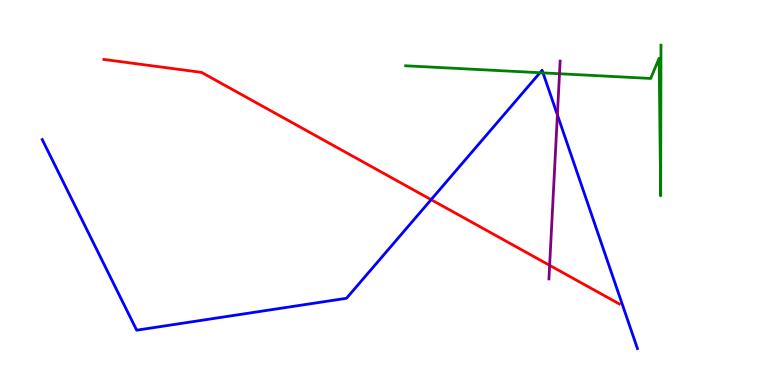[{'lines': ['blue', 'red'], 'intersections': [{'x': 5.56, 'y': 4.81}]}, {'lines': ['green', 'red'], 'intersections': []}, {'lines': ['purple', 'red'], 'intersections': [{'x': 7.09, 'y': 3.11}]}, {'lines': ['blue', 'green'], 'intersections': [{'x': 6.97, 'y': 8.11}, {'x': 7.01, 'y': 8.11}]}, {'lines': ['blue', 'purple'], 'intersections': [{'x': 7.19, 'y': 7.02}]}, {'lines': ['green', 'purple'], 'intersections': [{'x': 7.22, 'y': 8.08}]}]